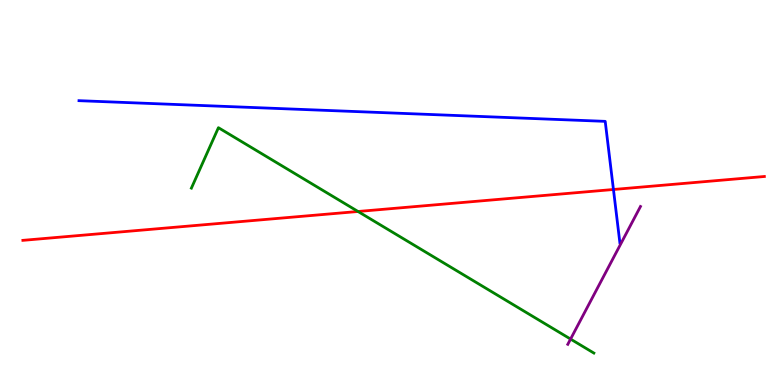[{'lines': ['blue', 'red'], 'intersections': [{'x': 7.92, 'y': 5.08}]}, {'lines': ['green', 'red'], 'intersections': [{'x': 4.62, 'y': 4.51}]}, {'lines': ['purple', 'red'], 'intersections': []}, {'lines': ['blue', 'green'], 'intersections': []}, {'lines': ['blue', 'purple'], 'intersections': []}, {'lines': ['green', 'purple'], 'intersections': [{'x': 7.36, 'y': 1.19}]}]